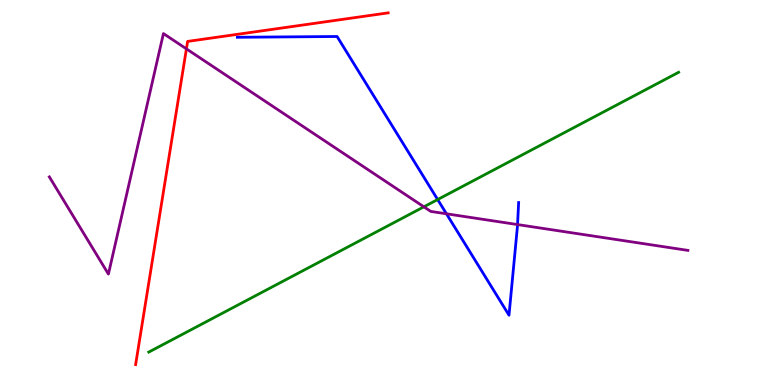[{'lines': ['blue', 'red'], 'intersections': []}, {'lines': ['green', 'red'], 'intersections': []}, {'lines': ['purple', 'red'], 'intersections': [{'x': 2.41, 'y': 8.73}]}, {'lines': ['blue', 'green'], 'intersections': [{'x': 5.65, 'y': 4.82}]}, {'lines': ['blue', 'purple'], 'intersections': [{'x': 5.76, 'y': 4.45}, {'x': 6.68, 'y': 4.17}]}, {'lines': ['green', 'purple'], 'intersections': [{'x': 5.47, 'y': 4.63}]}]